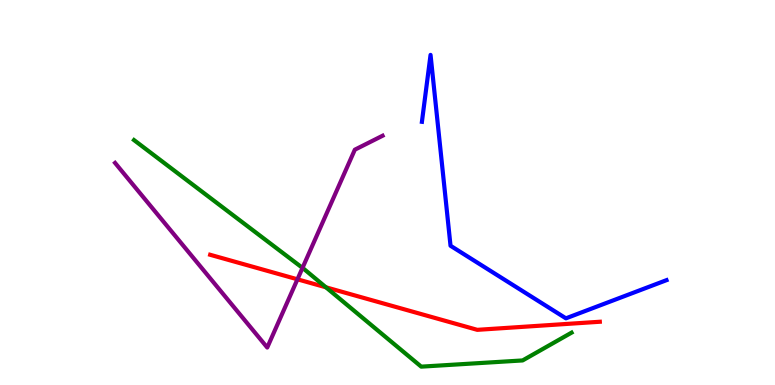[{'lines': ['blue', 'red'], 'intersections': []}, {'lines': ['green', 'red'], 'intersections': [{'x': 4.21, 'y': 2.54}]}, {'lines': ['purple', 'red'], 'intersections': [{'x': 3.84, 'y': 2.75}]}, {'lines': ['blue', 'green'], 'intersections': []}, {'lines': ['blue', 'purple'], 'intersections': []}, {'lines': ['green', 'purple'], 'intersections': [{'x': 3.9, 'y': 3.04}]}]